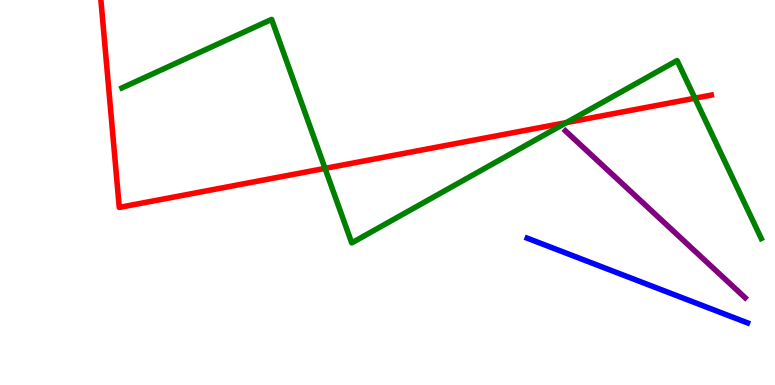[{'lines': ['blue', 'red'], 'intersections': []}, {'lines': ['green', 'red'], 'intersections': [{'x': 4.19, 'y': 5.63}, {'x': 7.31, 'y': 6.82}, {'x': 8.97, 'y': 7.45}]}, {'lines': ['purple', 'red'], 'intersections': []}, {'lines': ['blue', 'green'], 'intersections': []}, {'lines': ['blue', 'purple'], 'intersections': []}, {'lines': ['green', 'purple'], 'intersections': []}]